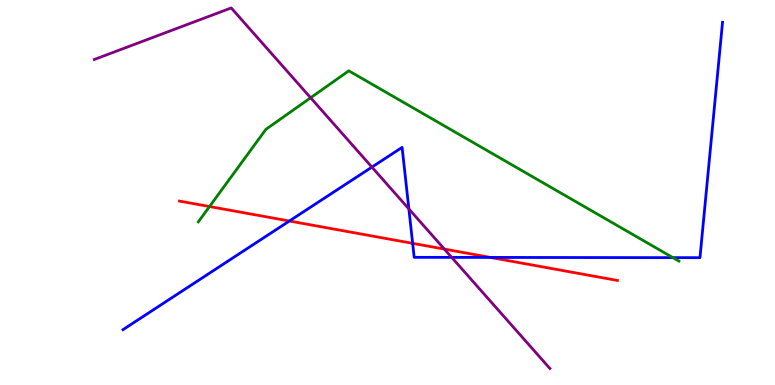[{'lines': ['blue', 'red'], 'intersections': [{'x': 3.73, 'y': 4.26}, {'x': 5.32, 'y': 3.68}, {'x': 6.33, 'y': 3.31}]}, {'lines': ['green', 'red'], 'intersections': [{'x': 2.7, 'y': 4.64}]}, {'lines': ['purple', 'red'], 'intersections': [{'x': 5.73, 'y': 3.53}]}, {'lines': ['blue', 'green'], 'intersections': [{'x': 8.68, 'y': 3.31}]}, {'lines': ['blue', 'purple'], 'intersections': [{'x': 4.8, 'y': 5.66}, {'x': 5.28, 'y': 4.57}, {'x': 5.83, 'y': 3.31}]}, {'lines': ['green', 'purple'], 'intersections': [{'x': 4.01, 'y': 7.46}]}]